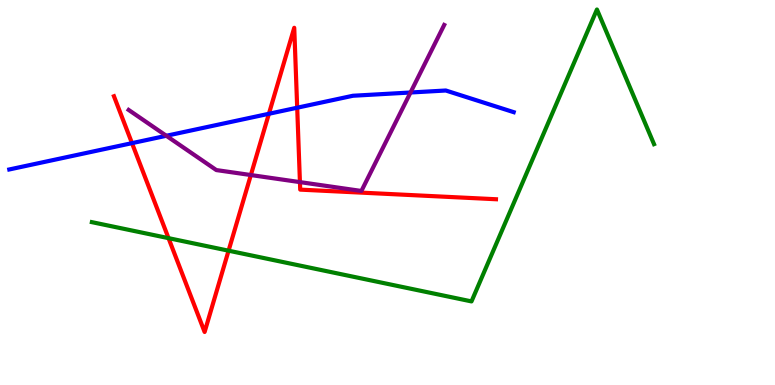[{'lines': ['blue', 'red'], 'intersections': [{'x': 1.7, 'y': 6.28}, {'x': 3.47, 'y': 7.04}, {'x': 3.83, 'y': 7.2}]}, {'lines': ['green', 'red'], 'intersections': [{'x': 2.17, 'y': 3.81}, {'x': 2.95, 'y': 3.49}]}, {'lines': ['purple', 'red'], 'intersections': [{'x': 3.24, 'y': 5.45}, {'x': 3.87, 'y': 5.27}]}, {'lines': ['blue', 'green'], 'intersections': []}, {'lines': ['blue', 'purple'], 'intersections': [{'x': 2.15, 'y': 6.47}, {'x': 5.3, 'y': 7.6}]}, {'lines': ['green', 'purple'], 'intersections': []}]